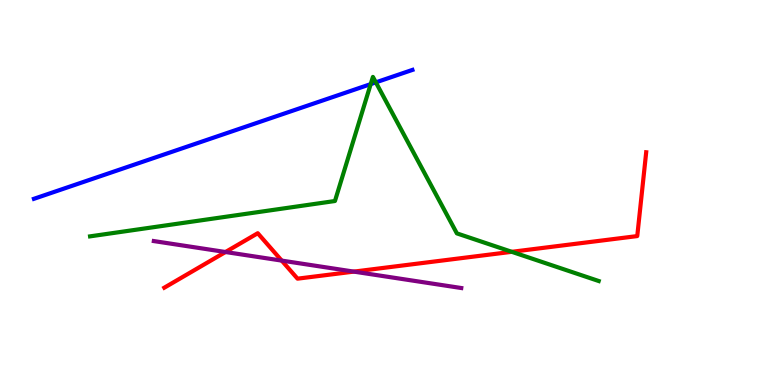[{'lines': ['blue', 'red'], 'intersections': []}, {'lines': ['green', 'red'], 'intersections': [{'x': 6.6, 'y': 3.46}]}, {'lines': ['purple', 'red'], 'intersections': [{'x': 2.91, 'y': 3.45}, {'x': 3.64, 'y': 3.23}, {'x': 4.57, 'y': 2.95}]}, {'lines': ['blue', 'green'], 'intersections': [{'x': 4.78, 'y': 7.82}, {'x': 4.85, 'y': 7.86}]}, {'lines': ['blue', 'purple'], 'intersections': []}, {'lines': ['green', 'purple'], 'intersections': []}]